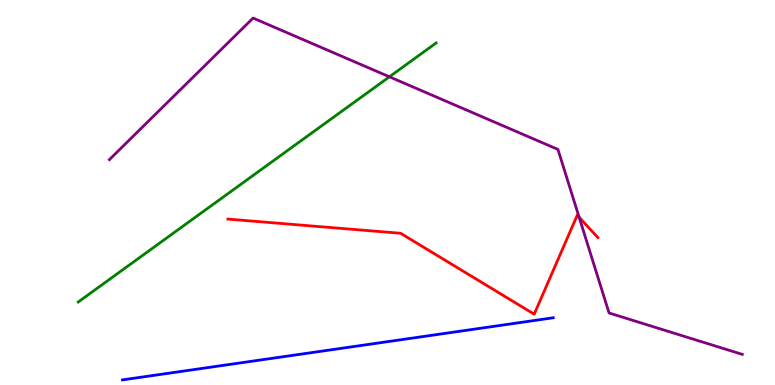[{'lines': ['blue', 'red'], 'intersections': []}, {'lines': ['green', 'red'], 'intersections': []}, {'lines': ['purple', 'red'], 'intersections': [{'x': 7.47, 'y': 4.36}]}, {'lines': ['blue', 'green'], 'intersections': []}, {'lines': ['blue', 'purple'], 'intersections': []}, {'lines': ['green', 'purple'], 'intersections': [{'x': 5.02, 'y': 8.01}]}]